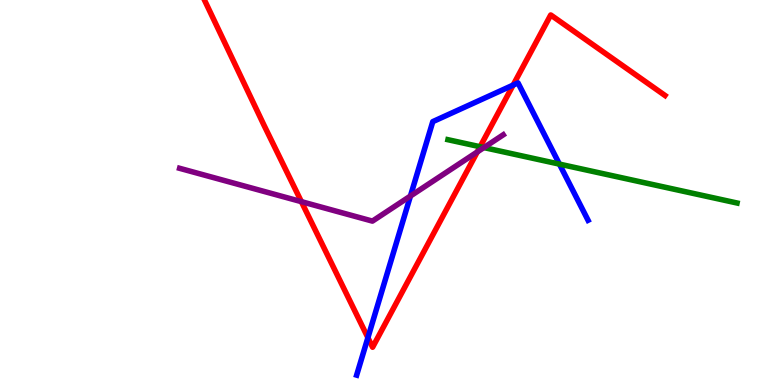[{'lines': ['blue', 'red'], 'intersections': [{'x': 4.75, 'y': 1.23}, {'x': 6.62, 'y': 7.79}]}, {'lines': ['green', 'red'], 'intersections': [{'x': 6.19, 'y': 6.19}]}, {'lines': ['purple', 'red'], 'intersections': [{'x': 3.89, 'y': 4.76}, {'x': 6.16, 'y': 6.05}]}, {'lines': ['blue', 'green'], 'intersections': [{'x': 7.22, 'y': 5.74}]}, {'lines': ['blue', 'purple'], 'intersections': [{'x': 5.3, 'y': 4.91}]}, {'lines': ['green', 'purple'], 'intersections': [{'x': 6.24, 'y': 6.17}]}]